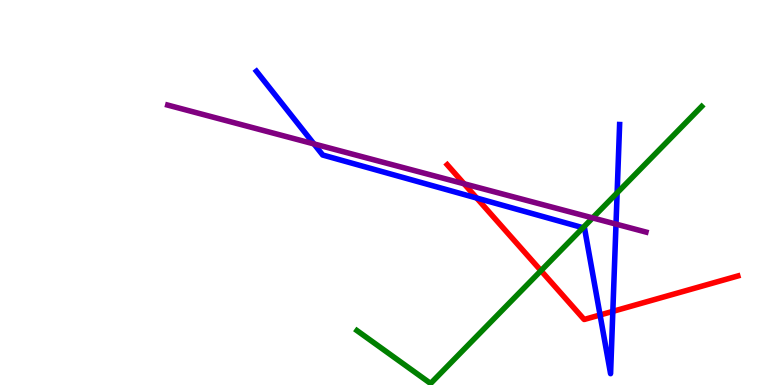[{'lines': ['blue', 'red'], 'intersections': [{'x': 6.15, 'y': 4.86}, {'x': 7.74, 'y': 1.82}, {'x': 7.91, 'y': 1.91}]}, {'lines': ['green', 'red'], 'intersections': [{'x': 6.98, 'y': 2.97}]}, {'lines': ['purple', 'red'], 'intersections': [{'x': 5.99, 'y': 5.23}]}, {'lines': ['blue', 'green'], 'intersections': [{'x': 7.52, 'y': 4.08}, {'x': 7.96, 'y': 4.99}]}, {'lines': ['blue', 'purple'], 'intersections': [{'x': 4.05, 'y': 6.26}, {'x': 7.95, 'y': 4.18}]}, {'lines': ['green', 'purple'], 'intersections': [{'x': 7.65, 'y': 4.34}]}]